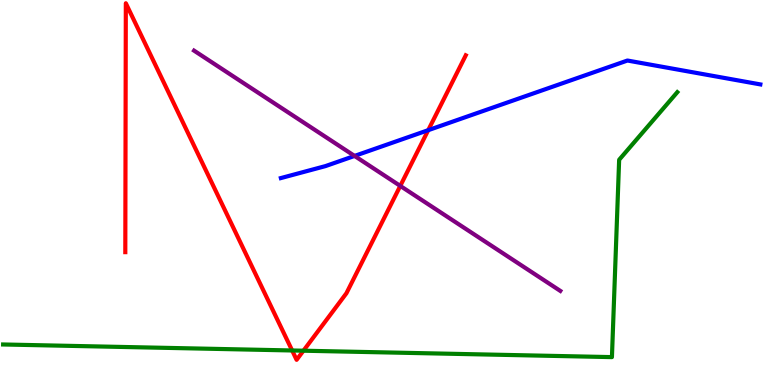[{'lines': ['blue', 'red'], 'intersections': [{'x': 5.53, 'y': 6.62}]}, {'lines': ['green', 'red'], 'intersections': [{'x': 3.77, 'y': 0.897}, {'x': 3.92, 'y': 0.891}]}, {'lines': ['purple', 'red'], 'intersections': [{'x': 5.16, 'y': 5.17}]}, {'lines': ['blue', 'green'], 'intersections': []}, {'lines': ['blue', 'purple'], 'intersections': [{'x': 4.57, 'y': 5.95}]}, {'lines': ['green', 'purple'], 'intersections': []}]